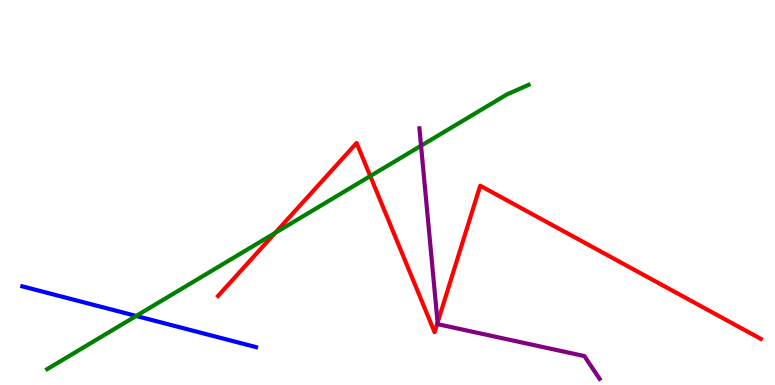[{'lines': ['blue', 'red'], 'intersections': []}, {'lines': ['green', 'red'], 'intersections': [{'x': 3.55, 'y': 3.95}, {'x': 4.78, 'y': 5.43}]}, {'lines': ['purple', 'red'], 'intersections': [{'x': 5.65, 'y': 1.62}]}, {'lines': ['blue', 'green'], 'intersections': [{'x': 1.76, 'y': 1.79}]}, {'lines': ['blue', 'purple'], 'intersections': []}, {'lines': ['green', 'purple'], 'intersections': [{'x': 5.43, 'y': 6.21}]}]